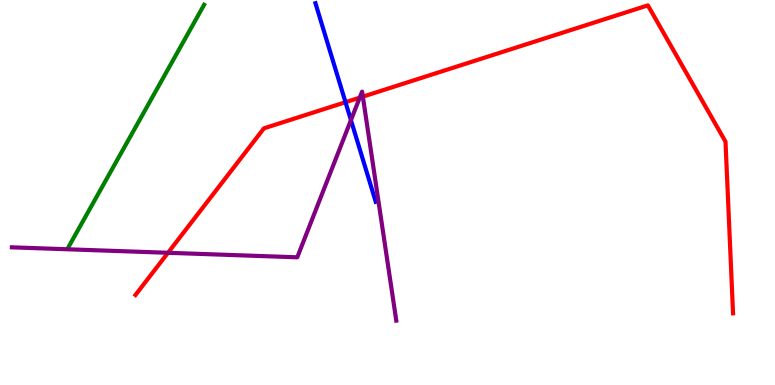[{'lines': ['blue', 'red'], 'intersections': [{'x': 4.46, 'y': 7.35}]}, {'lines': ['green', 'red'], 'intersections': []}, {'lines': ['purple', 'red'], 'intersections': [{'x': 2.17, 'y': 3.43}, {'x': 4.64, 'y': 7.46}, {'x': 4.68, 'y': 7.49}]}, {'lines': ['blue', 'green'], 'intersections': []}, {'lines': ['blue', 'purple'], 'intersections': [{'x': 4.53, 'y': 6.88}]}, {'lines': ['green', 'purple'], 'intersections': []}]